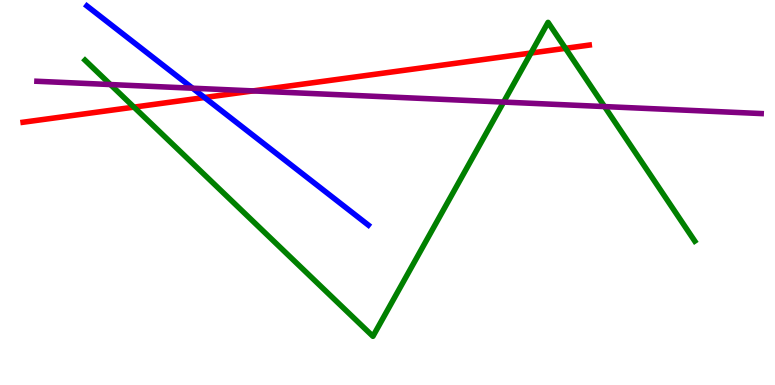[{'lines': ['blue', 'red'], 'intersections': [{'x': 2.64, 'y': 7.47}]}, {'lines': ['green', 'red'], 'intersections': [{'x': 1.73, 'y': 7.22}, {'x': 6.85, 'y': 8.62}, {'x': 7.3, 'y': 8.74}]}, {'lines': ['purple', 'red'], 'intersections': [{'x': 3.26, 'y': 7.64}]}, {'lines': ['blue', 'green'], 'intersections': []}, {'lines': ['blue', 'purple'], 'intersections': [{'x': 2.48, 'y': 7.71}]}, {'lines': ['green', 'purple'], 'intersections': [{'x': 1.42, 'y': 7.8}, {'x': 6.5, 'y': 7.35}, {'x': 7.8, 'y': 7.23}]}]